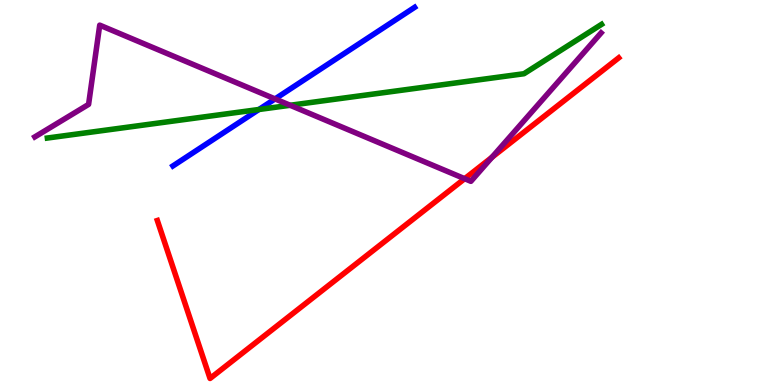[{'lines': ['blue', 'red'], 'intersections': []}, {'lines': ['green', 'red'], 'intersections': []}, {'lines': ['purple', 'red'], 'intersections': [{'x': 6.0, 'y': 5.36}, {'x': 6.35, 'y': 5.92}]}, {'lines': ['blue', 'green'], 'intersections': [{'x': 3.34, 'y': 7.16}]}, {'lines': ['blue', 'purple'], 'intersections': [{'x': 3.55, 'y': 7.43}]}, {'lines': ['green', 'purple'], 'intersections': [{'x': 3.74, 'y': 7.27}]}]